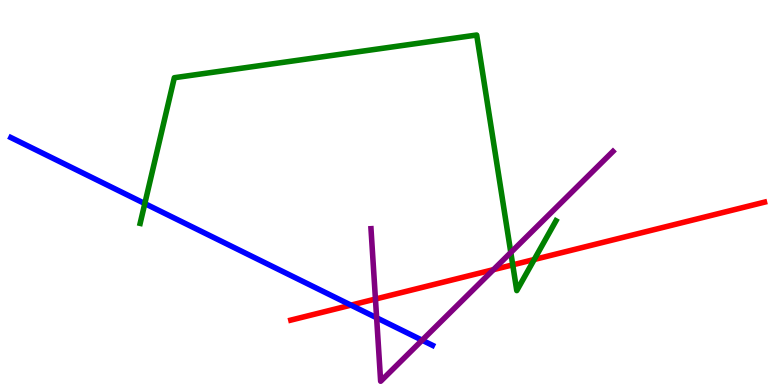[{'lines': ['blue', 'red'], 'intersections': [{'x': 4.53, 'y': 2.07}]}, {'lines': ['green', 'red'], 'intersections': [{'x': 6.62, 'y': 3.12}, {'x': 6.89, 'y': 3.26}]}, {'lines': ['purple', 'red'], 'intersections': [{'x': 4.84, 'y': 2.23}, {'x': 6.37, 'y': 3.0}]}, {'lines': ['blue', 'green'], 'intersections': [{'x': 1.87, 'y': 4.71}]}, {'lines': ['blue', 'purple'], 'intersections': [{'x': 4.86, 'y': 1.75}, {'x': 5.45, 'y': 1.16}]}, {'lines': ['green', 'purple'], 'intersections': [{'x': 6.59, 'y': 3.44}]}]